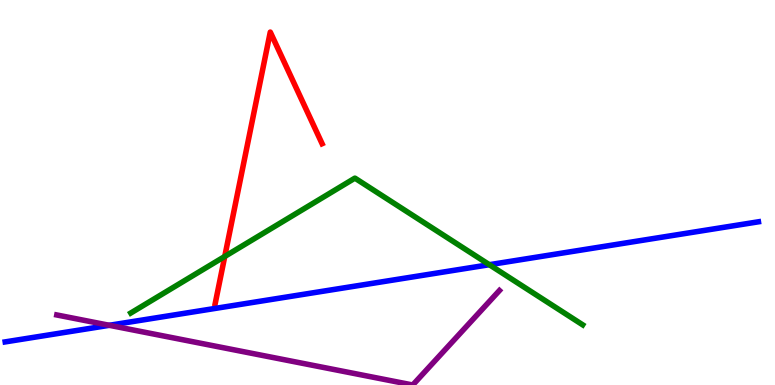[{'lines': ['blue', 'red'], 'intersections': []}, {'lines': ['green', 'red'], 'intersections': [{'x': 2.9, 'y': 3.34}]}, {'lines': ['purple', 'red'], 'intersections': []}, {'lines': ['blue', 'green'], 'intersections': [{'x': 6.31, 'y': 3.12}]}, {'lines': ['blue', 'purple'], 'intersections': [{'x': 1.41, 'y': 1.55}]}, {'lines': ['green', 'purple'], 'intersections': []}]